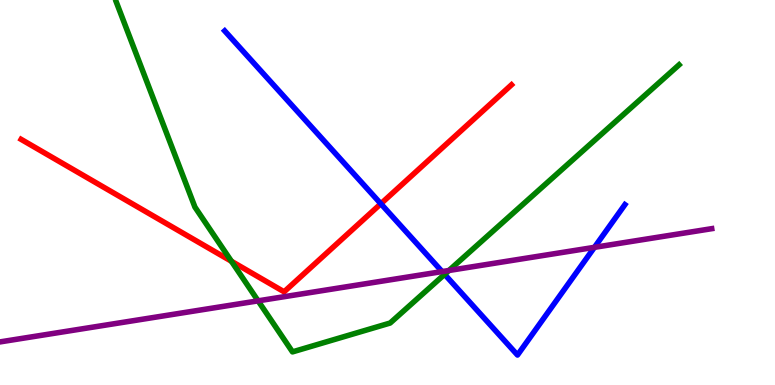[{'lines': ['blue', 'red'], 'intersections': [{'x': 4.91, 'y': 4.71}]}, {'lines': ['green', 'red'], 'intersections': [{'x': 2.99, 'y': 3.21}]}, {'lines': ['purple', 'red'], 'intersections': []}, {'lines': ['blue', 'green'], 'intersections': [{'x': 5.74, 'y': 2.87}]}, {'lines': ['blue', 'purple'], 'intersections': [{'x': 5.7, 'y': 2.95}, {'x': 7.67, 'y': 3.58}]}, {'lines': ['green', 'purple'], 'intersections': [{'x': 3.33, 'y': 2.19}, {'x': 5.79, 'y': 2.97}]}]